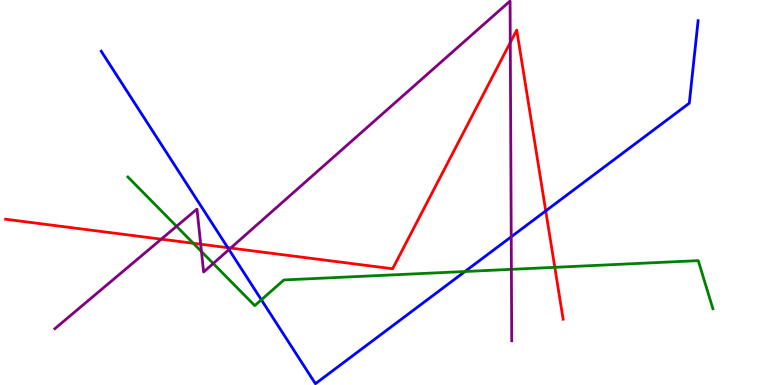[{'lines': ['blue', 'red'], 'intersections': [{'x': 2.94, 'y': 3.57}, {'x': 7.04, 'y': 4.52}]}, {'lines': ['green', 'red'], 'intersections': [{'x': 2.49, 'y': 3.68}, {'x': 7.16, 'y': 3.06}]}, {'lines': ['purple', 'red'], 'intersections': [{'x': 2.08, 'y': 3.79}, {'x': 2.59, 'y': 3.66}, {'x': 2.98, 'y': 3.56}, {'x': 6.58, 'y': 8.9}]}, {'lines': ['blue', 'green'], 'intersections': [{'x': 3.37, 'y': 2.21}, {'x': 6.0, 'y': 2.95}]}, {'lines': ['blue', 'purple'], 'intersections': [{'x': 2.95, 'y': 3.52}, {'x': 6.6, 'y': 3.85}]}, {'lines': ['green', 'purple'], 'intersections': [{'x': 2.28, 'y': 4.12}, {'x': 2.6, 'y': 3.47}, {'x': 2.75, 'y': 3.16}, {'x': 6.6, 'y': 3.0}]}]